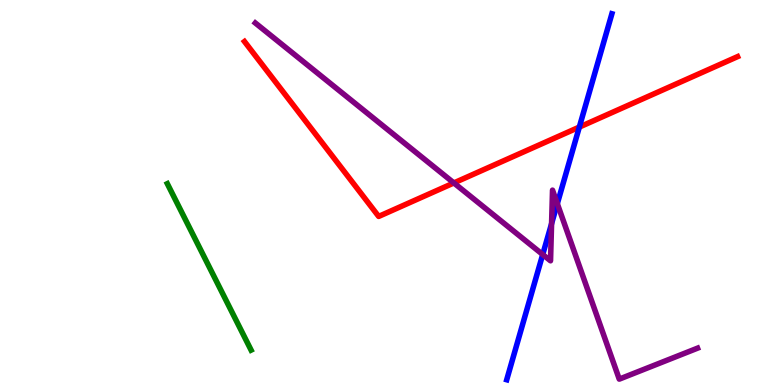[{'lines': ['blue', 'red'], 'intersections': [{'x': 7.48, 'y': 6.7}]}, {'lines': ['green', 'red'], 'intersections': []}, {'lines': ['purple', 'red'], 'intersections': [{'x': 5.86, 'y': 5.25}]}, {'lines': ['blue', 'green'], 'intersections': []}, {'lines': ['blue', 'purple'], 'intersections': [{'x': 7.0, 'y': 3.39}, {'x': 7.12, 'y': 4.19}, {'x': 7.19, 'y': 4.71}]}, {'lines': ['green', 'purple'], 'intersections': []}]